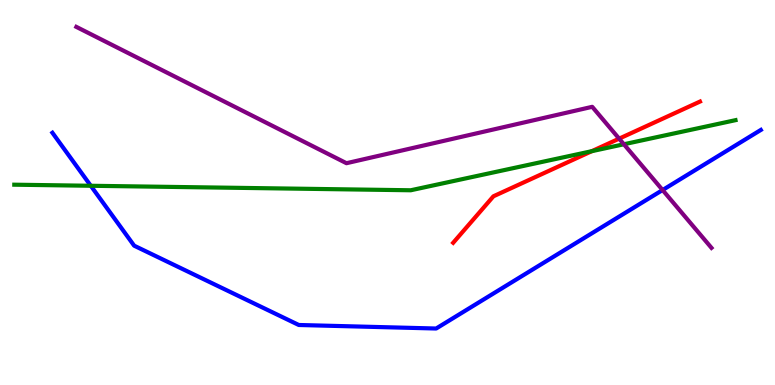[{'lines': ['blue', 'red'], 'intersections': []}, {'lines': ['green', 'red'], 'intersections': [{'x': 7.64, 'y': 6.07}]}, {'lines': ['purple', 'red'], 'intersections': [{'x': 7.99, 'y': 6.4}]}, {'lines': ['blue', 'green'], 'intersections': [{'x': 1.17, 'y': 5.17}]}, {'lines': ['blue', 'purple'], 'intersections': [{'x': 8.55, 'y': 5.06}]}, {'lines': ['green', 'purple'], 'intersections': [{'x': 8.05, 'y': 6.25}]}]